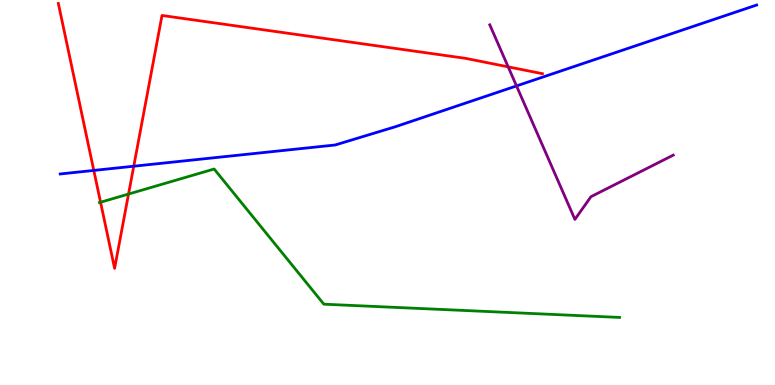[{'lines': ['blue', 'red'], 'intersections': [{'x': 1.21, 'y': 5.57}, {'x': 1.73, 'y': 5.68}]}, {'lines': ['green', 'red'], 'intersections': [{'x': 1.3, 'y': 4.75}, {'x': 1.66, 'y': 4.96}]}, {'lines': ['purple', 'red'], 'intersections': [{'x': 6.56, 'y': 8.26}]}, {'lines': ['blue', 'green'], 'intersections': []}, {'lines': ['blue', 'purple'], 'intersections': [{'x': 6.66, 'y': 7.77}]}, {'lines': ['green', 'purple'], 'intersections': []}]